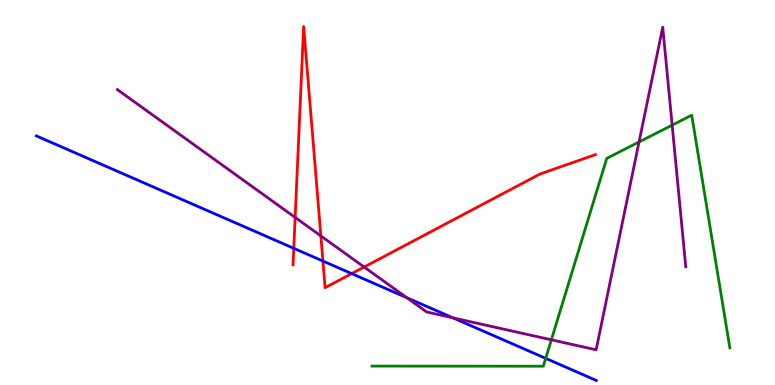[{'lines': ['blue', 'red'], 'intersections': [{'x': 3.79, 'y': 3.55}, {'x': 4.17, 'y': 3.22}, {'x': 4.54, 'y': 2.89}]}, {'lines': ['green', 'red'], 'intersections': []}, {'lines': ['purple', 'red'], 'intersections': [{'x': 3.81, 'y': 4.35}, {'x': 4.14, 'y': 3.87}, {'x': 4.7, 'y': 3.06}]}, {'lines': ['blue', 'green'], 'intersections': [{'x': 7.04, 'y': 0.692}]}, {'lines': ['blue', 'purple'], 'intersections': [{'x': 5.25, 'y': 2.27}, {'x': 5.84, 'y': 1.74}]}, {'lines': ['green', 'purple'], 'intersections': [{'x': 7.11, 'y': 1.17}, {'x': 8.25, 'y': 6.31}, {'x': 8.67, 'y': 6.75}]}]